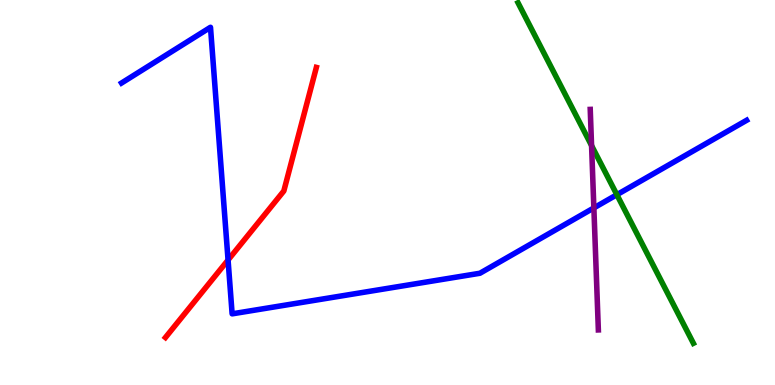[{'lines': ['blue', 'red'], 'intersections': [{'x': 2.94, 'y': 3.25}]}, {'lines': ['green', 'red'], 'intersections': []}, {'lines': ['purple', 'red'], 'intersections': []}, {'lines': ['blue', 'green'], 'intersections': [{'x': 7.96, 'y': 4.94}]}, {'lines': ['blue', 'purple'], 'intersections': [{'x': 7.66, 'y': 4.6}]}, {'lines': ['green', 'purple'], 'intersections': [{'x': 7.63, 'y': 6.22}]}]